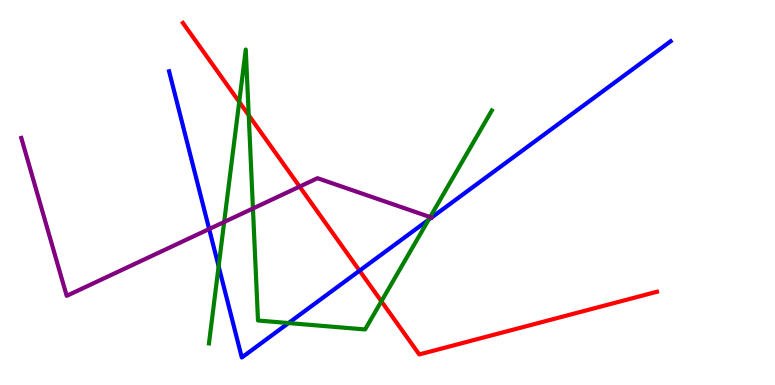[{'lines': ['blue', 'red'], 'intersections': [{'x': 4.64, 'y': 2.97}]}, {'lines': ['green', 'red'], 'intersections': [{'x': 3.09, 'y': 7.35}, {'x': 3.21, 'y': 7.01}, {'x': 4.92, 'y': 2.17}]}, {'lines': ['purple', 'red'], 'intersections': [{'x': 3.87, 'y': 5.15}]}, {'lines': ['blue', 'green'], 'intersections': [{'x': 2.82, 'y': 3.08}, {'x': 3.72, 'y': 1.61}, {'x': 5.53, 'y': 4.29}]}, {'lines': ['blue', 'purple'], 'intersections': [{'x': 2.7, 'y': 4.05}]}, {'lines': ['green', 'purple'], 'intersections': [{'x': 2.89, 'y': 4.23}, {'x': 3.26, 'y': 4.58}, {'x': 5.55, 'y': 4.36}]}]